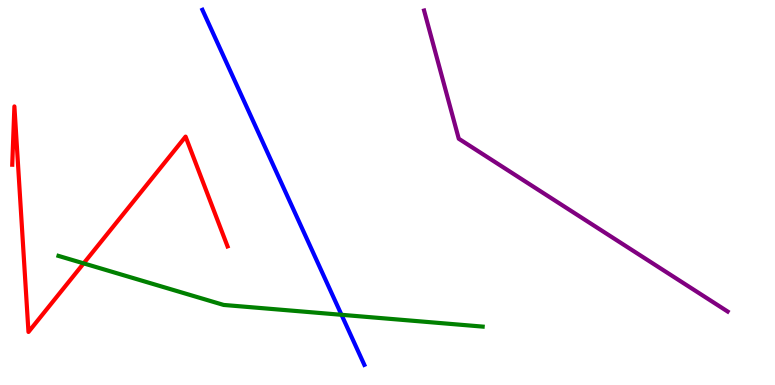[{'lines': ['blue', 'red'], 'intersections': []}, {'lines': ['green', 'red'], 'intersections': [{'x': 1.08, 'y': 3.16}]}, {'lines': ['purple', 'red'], 'intersections': []}, {'lines': ['blue', 'green'], 'intersections': [{'x': 4.41, 'y': 1.82}]}, {'lines': ['blue', 'purple'], 'intersections': []}, {'lines': ['green', 'purple'], 'intersections': []}]